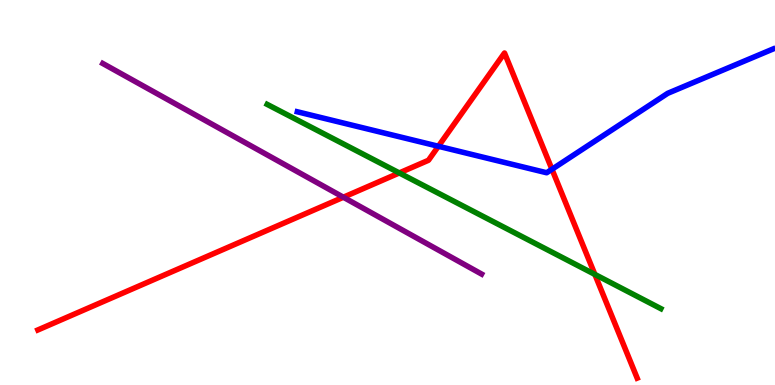[{'lines': ['blue', 'red'], 'intersections': [{'x': 5.66, 'y': 6.2}, {'x': 7.12, 'y': 5.6}]}, {'lines': ['green', 'red'], 'intersections': [{'x': 5.15, 'y': 5.51}, {'x': 7.68, 'y': 2.87}]}, {'lines': ['purple', 'red'], 'intersections': [{'x': 4.43, 'y': 4.88}]}, {'lines': ['blue', 'green'], 'intersections': []}, {'lines': ['blue', 'purple'], 'intersections': []}, {'lines': ['green', 'purple'], 'intersections': []}]